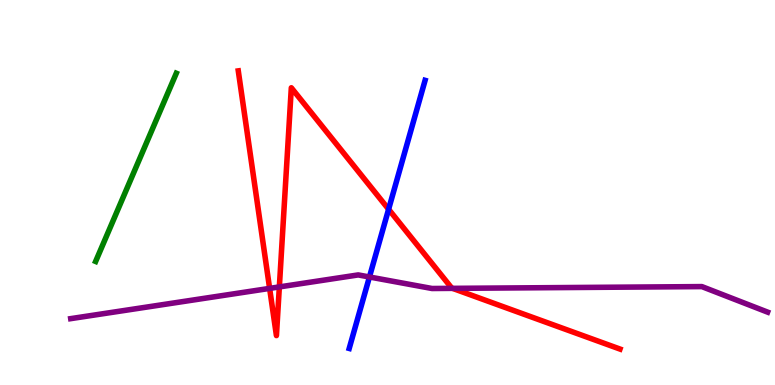[{'lines': ['blue', 'red'], 'intersections': [{'x': 5.01, 'y': 4.56}]}, {'lines': ['green', 'red'], 'intersections': []}, {'lines': ['purple', 'red'], 'intersections': [{'x': 3.48, 'y': 2.51}, {'x': 3.6, 'y': 2.55}, {'x': 5.84, 'y': 2.51}]}, {'lines': ['blue', 'green'], 'intersections': []}, {'lines': ['blue', 'purple'], 'intersections': [{'x': 4.77, 'y': 2.81}]}, {'lines': ['green', 'purple'], 'intersections': []}]